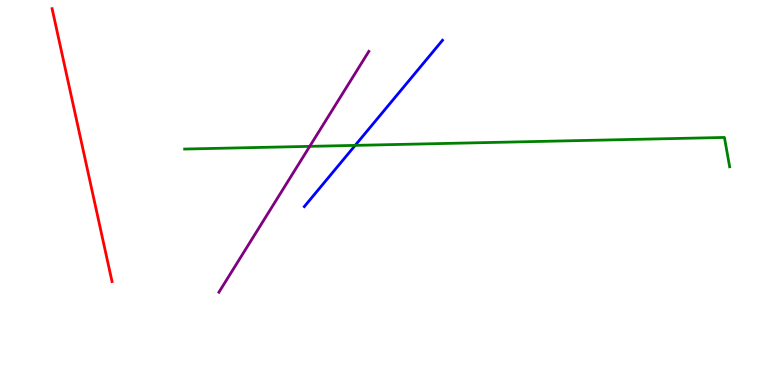[{'lines': ['blue', 'red'], 'intersections': []}, {'lines': ['green', 'red'], 'intersections': []}, {'lines': ['purple', 'red'], 'intersections': []}, {'lines': ['blue', 'green'], 'intersections': [{'x': 4.58, 'y': 6.22}]}, {'lines': ['blue', 'purple'], 'intersections': []}, {'lines': ['green', 'purple'], 'intersections': [{'x': 4.0, 'y': 6.2}]}]